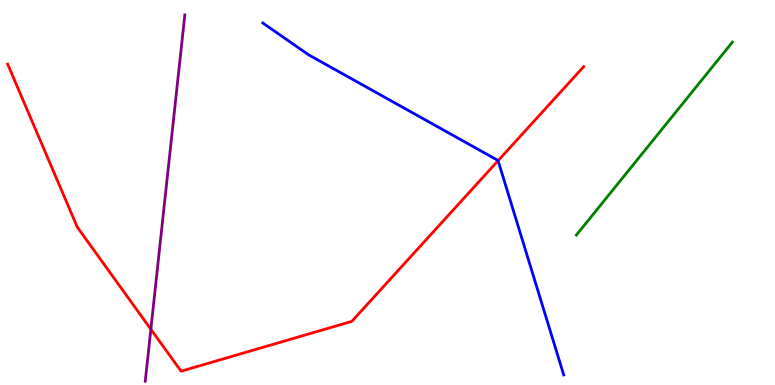[{'lines': ['blue', 'red'], 'intersections': [{'x': 6.43, 'y': 5.83}]}, {'lines': ['green', 'red'], 'intersections': []}, {'lines': ['purple', 'red'], 'intersections': [{'x': 1.95, 'y': 1.45}]}, {'lines': ['blue', 'green'], 'intersections': []}, {'lines': ['blue', 'purple'], 'intersections': []}, {'lines': ['green', 'purple'], 'intersections': []}]